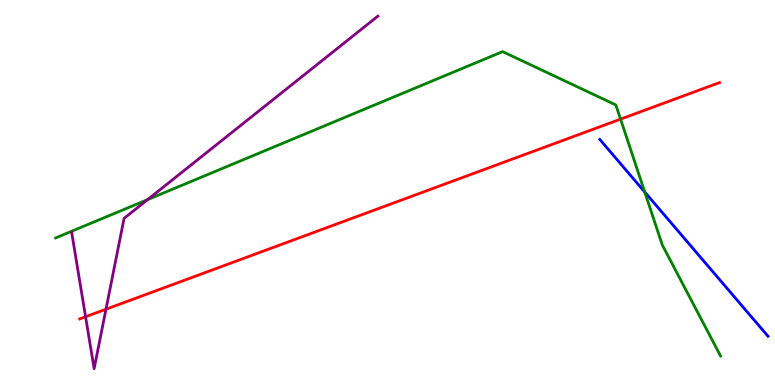[{'lines': ['blue', 'red'], 'intersections': []}, {'lines': ['green', 'red'], 'intersections': [{'x': 8.01, 'y': 6.91}]}, {'lines': ['purple', 'red'], 'intersections': [{'x': 1.1, 'y': 1.77}, {'x': 1.37, 'y': 1.97}]}, {'lines': ['blue', 'green'], 'intersections': [{'x': 8.32, 'y': 5.01}]}, {'lines': ['blue', 'purple'], 'intersections': []}, {'lines': ['green', 'purple'], 'intersections': [{'x': 1.9, 'y': 4.82}]}]